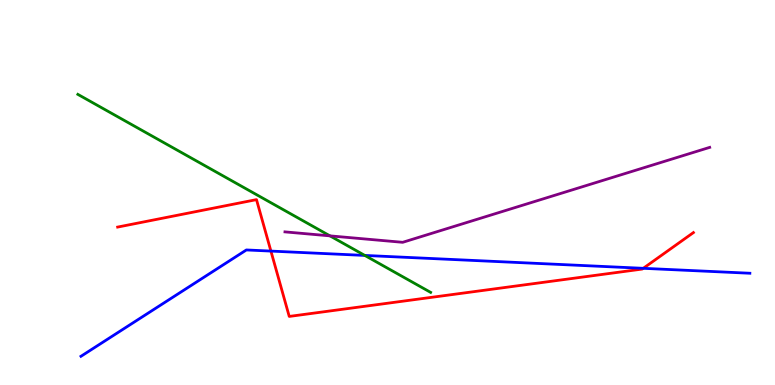[{'lines': ['blue', 'red'], 'intersections': [{'x': 3.5, 'y': 3.48}, {'x': 8.3, 'y': 3.03}]}, {'lines': ['green', 'red'], 'intersections': []}, {'lines': ['purple', 'red'], 'intersections': []}, {'lines': ['blue', 'green'], 'intersections': [{'x': 4.71, 'y': 3.37}]}, {'lines': ['blue', 'purple'], 'intersections': []}, {'lines': ['green', 'purple'], 'intersections': [{'x': 4.26, 'y': 3.87}]}]